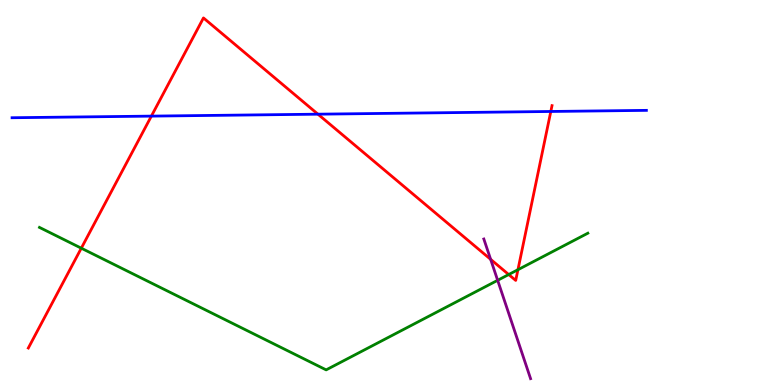[{'lines': ['blue', 'red'], 'intersections': [{'x': 1.95, 'y': 6.98}, {'x': 4.1, 'y': 7.03}, {'x': 7.11, 'y': 7.1}]}, {'lines': ['green', 'red'], 'intersections': [{'x': 1.05, 'y': 3.55}, {'x': 6.56, 'y': 2.87}, {'x': 6.68, 'y': 2.99}]}, {'lines': ['purple', 'red'], 'intersections': [{'x': 6.33, 'y': 3.26}]}, {'lines': ['blue', 'green'], 'intersections': []}, {'lines': ['blue', 'purple'], 'intersections': []}, {'lines': ['green', 'purple'], 'intersections': [{'x': 6.42, 'y': 2.72}]}]